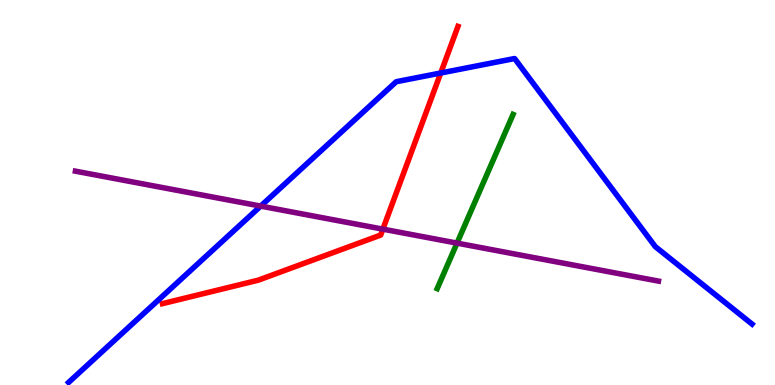[{'lines': ['blue', 'red'], 'intersections': [{'x': 5.69, 'y': 8.1}]}, {'lines': ['green', 'red'], 'intersections': []}, {'lines': ['purple', 'red'], 'intersections': [{'x': 4.94, 'y': 4.05}]}, {'lines': ['blue', 'green'], 'intersections': []}, {'lines': ['blue', 'purple'], 'intersections': [{'x': 3.36, 'y': 4.65}]}, {'lines': ['green', 'purple'], 'intersections': [{'x': 5.9, 'y': 3.69}]}]